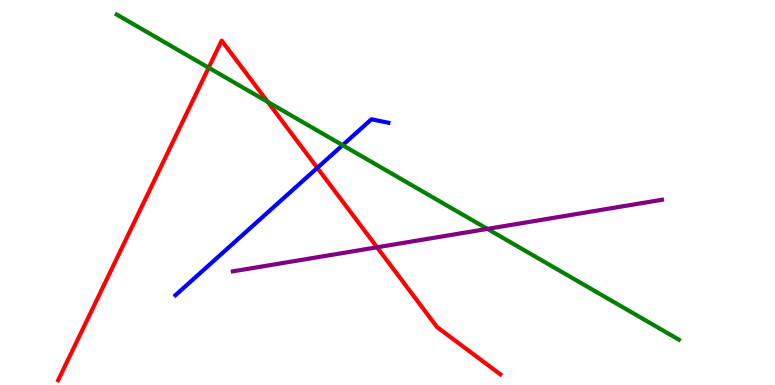[{'lines': ['blue', 'red'], 'intersections': [{'x': 4.09, 'y': 5.64}]}, {'lines': ['green', 'red'], 'intersections': [{'x': 2.69, 'y': 8.24}, {'x': 3.45, 'y': 7.35}]}, {'lines': ['purple', 'red'], 'intersections': [{'x': 4.87, 'y': 3.58}]}, {'lines': ['blue', 'green'], 'intersections': [{'x': 4.42, 'y': 6.23}]}, {'lines': ['blue', 'purple'], 'intersections': []}, {'lines': ['green', 'purple'], 'intersections': [{'x': 6.29, 'y': 4.05}]}]